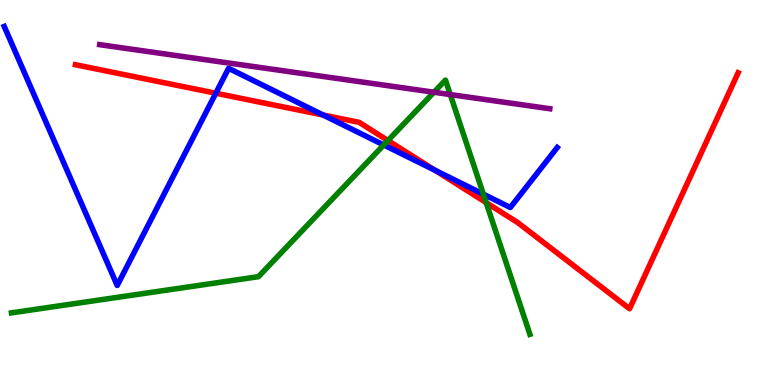[{'lines': ['blue', 'red'], 'intersections': [{'x': 2.78, 'y': 7.58}, {'x': 4.17, 'y': 7.01}, {'x': 5.61, 'y': 5.58}]}, {'lines': ['green', 'red'], 'intersections': [{'x': 5.01, 'y': 6.35}, {'x': 6.27, 'y': 4.74}]}, {'lines': ['purple', 'red'], 'intersections': []}, {'lines': ['blue', 'green'], 'intersections': [{'x': 4.95, 'y': 6.23}, {'x': 6.24, 'y': 4.96}]}, {'lines': ['blue', 'purple'], 'intersections': []}, {'lines': ['green', 'purple'], 'intersections': [{'x': 5.6, 'y': 7.6}, {'x': 5.81, 'y': 7.54}]}]